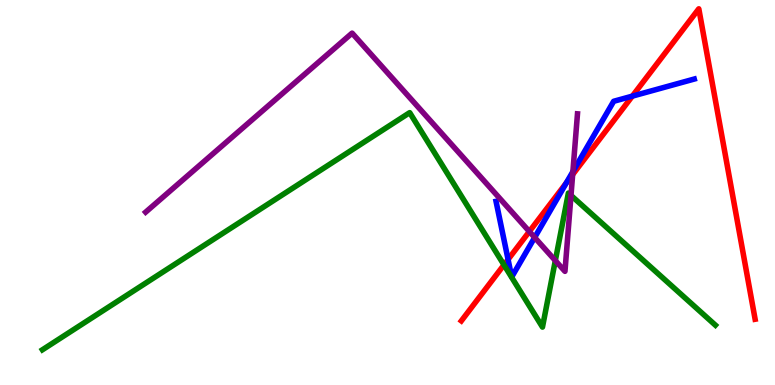[{'lines': ['blue', 'red'], 'intersections': [{'x': 6.56, 'y': 3.26}, {'x': 7.31, 'y': 5.25}, {'x': 8.16, 'y': 7.5}]}, {'lines': ['green', 'red'], 'intersections': [{'x': 6.5, 'y': 3.12}]}, {'lines': ['purple', 'red'], 'intersections': [{'x': 6.83, 'y': 3.99}, {'x': 7.39, 'y': 5.47}]}, {'lines': ['blue', 'green'], 'intersections': []}, {'lines': ['blue', 'purple'], 'intersections': [{'x': 6.9, 'y': 3.83}, {'x': 7.39, 'y': 5.54}]}, {'lines': ['green', 'purple'], 'intersections': [{'x': 7.17, 'y': 3.23}, {'x': 7.37, 'y': 4.92}]}]